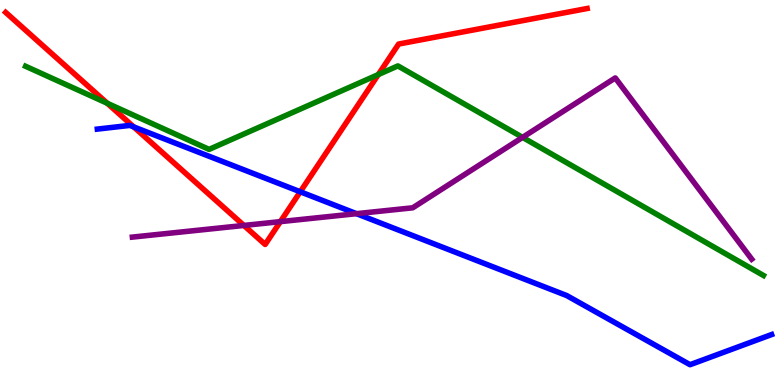[{'lines': ['blue', 'red'], 'intersections': [{'x': 1.73, 'y': 6.7}, {'x': 3.87, 'y': 5.02}]}, {'lines': ['green', 'red'], 'intersections': [{'x': 1.38, 'y': 7.32}, {'x': 4.88, 'y': 8.06}]}, {'lines': ['purple', 'red'], 'intersections': [{'x': 3.15, 'y': 4.14}, {'x': 3.62, 'y': 4.24}]}, {'lines': ['blue', 'green'], 'intersections': []}, {'lines': ['blue', 'purple'], 'intersections': [{'x': 4.6, 'y': 4.45}]}, {'lines': ['green', 'purple'], 'intersections': [{'x': 6.74, 'y': 6.43}]}]